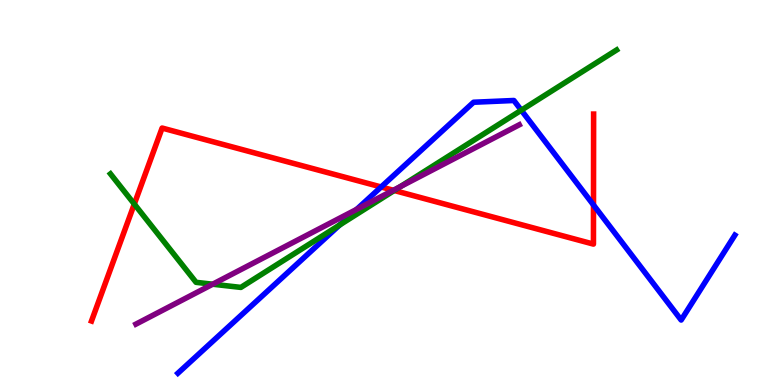[{'lines': ['blue', 'red'], 'intersections': [{'x': 4.92, 'y': 5.14}, {'x': 7.66, 'y': 4.68}]}, {'lines': ['green', 'red'], 'intersections': [{'x': 1.73, 'y': 4.7}, {'x': 5.09, 'y': 5.05}]}, {'lines': ['purple', 'red'], 'intersections': [{'x': 5.08, 'y': 5.06}]}, {'lines': ['blue', 'green'], 'intersections': [{'x': 4.38, 'y': 4.16}, {'x': 6.73, 'y': 7.14}]}, {'lines': ['blue', 'purple'], 'intersections': [{'x': 4.6, 'y': 4.56}]}, {'lines': ['green', 'purple'], 'intersections': [{'x': 2.74, 'y': 2.62}, {'x': 5.17, 'y': 5.15}]}]